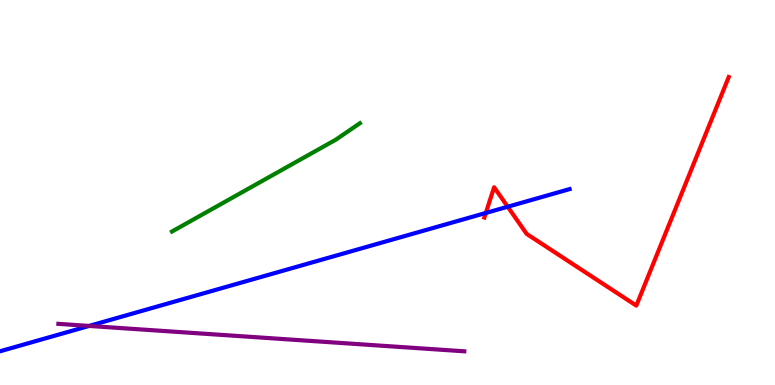[{'lines': ['blue', 'red'], 'intersections': [{'x': 6.27, 'y': 4.47}, {'x': 6.55, 'y': 4.63}]}, {'lines': ['green', 'red'], 'intersections': []}, {'lines': ['purple', 'red'], 'intersections': []}, {'lines': ['blue', 'green'], 'intersections': []}, {'lines': ['blue', 'purple'], 'intersections': [{'x': 1.15, 'y': 1.53}]}, {'lines': ['green', 'purple'], 'intersections': []}]